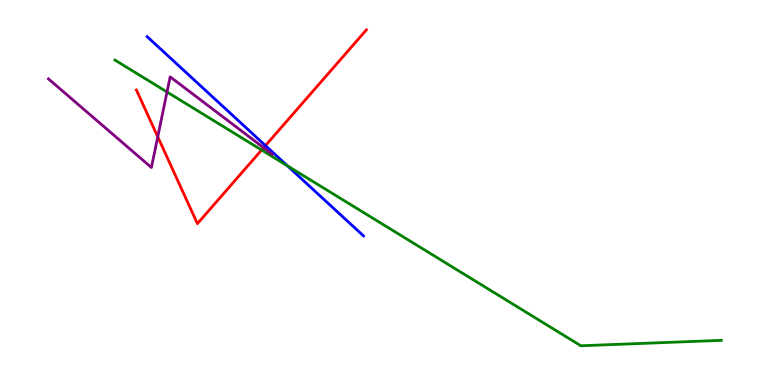[{'lines': ['blue', 'red'], 'intersections': [{'x': 3.43, 'y': 6.22}]}, {'lines': ['green', 'red'], 'intersections': [{'x': 3.38, 'y': 6.1}]}, {'lines': ['purple', 'red'], 'intersections': [{'x': 2.04, 'y': 6.45}, {'x': 3.4, 'y': 6.16}]}, {'lines': ['blue', 'green'], 'intersections': [{'x': 3.71, 'y': 5.69}]}, {'lines': ['blue', 'purple'], 'intersections': []}, {'lines': ['green', 'purple'], 'intersections': [{'x': 2.16, 'y': 7.61}]}]